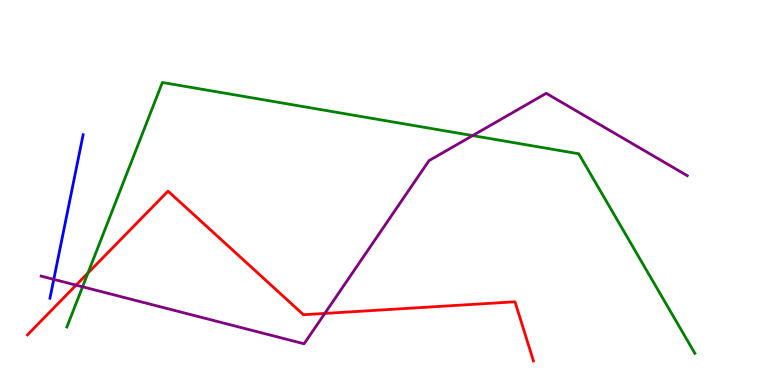[{'lines': ['blue', 'red'], 'intersections': []}, {'lines': ['green', 'red'], 'intersections': [{'x': 1.13, 'y': 2.91}]}, {'lines': ['purple', 'red'], 'intersections': [{'x': 0.982, 'y': 2.59}, {'x': 4.19, 'y': 1.86}]}, {'lines': ['blue', 'green'], 'intersections': []}, {'lines': ['blue', 'purple'], 'intersections': [{'x': 0.694, 'y': 2.74}]}, {'lines': ['green', 'purple'], 'intersections': [{'x': 1.07, 'y': 2.55}, {'x': 6.1, 'y': 6.48}]}]